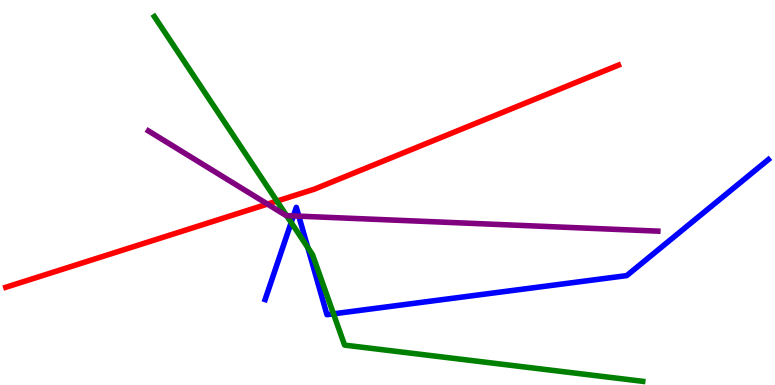[{'lines': ['blue', 'red'], 'intersections': []}, {'lines': ['green', 'red'], 'intersections': [{'x': 3.57, 'y': 4.78}]}, {'lines': ['purple', 'red'], 'intersections': [{'x': 3.45, 'y': 4.7}]}, {'lines': ['blue', 'green'], 'intersections': [{'x': 3.76, 'y': 4.22}, {'x': 3.97, 'y': 3.57}, {'x': 4.3, 'y': 1.85}]}, {'lines': ['blue', 'purple'], 'intersections': [{'x': 3.79, 'y': 4.39}, {'x': 3.86, 'y': 4.39}]}, {'lines': ['green', 'purple'], 'intersections': [{'x': 3.7, 'y': 4.4}]}]